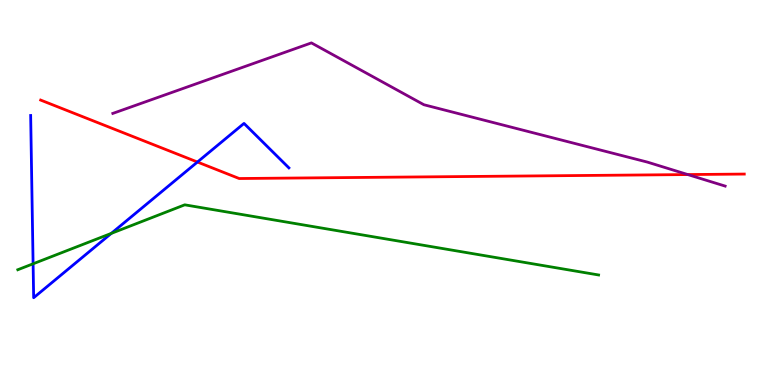[{'lines': ['blue', 'red'], 'intersections': [{'x': 2.55, 'y': 5.79}]}, {'lines': ['green', 'red'], 'intersections': []}, {'lines': ['purple', 'red'], 'intersections': [{'x': 8.87, 'y': 5.47}]}, {'lines': ['blue', 'green'], 'intersections': [{'x': 0.427, 'y': 3.15}, {'x': 1.44, 'y': 3.94}]}, {'lines': ['blue', 'purple'], 'intersections': []}, {'lines': ['green', 'purple'], 'intersections': []}]